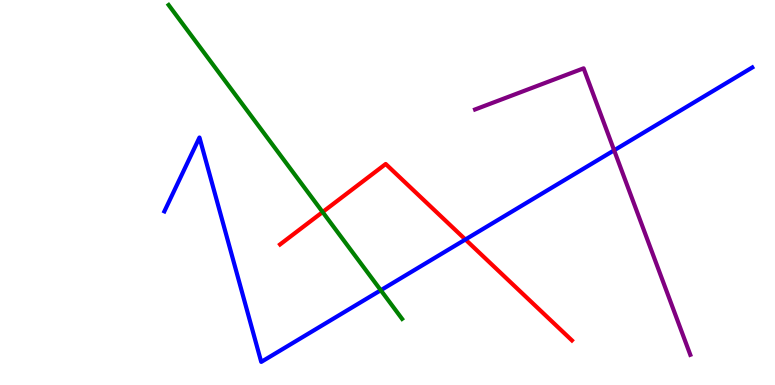[{'lines': ['blue', 'red'], 'intersections': [{'x': 6.01, 'y': 3.78}]}, {'lines': ['green', 'red'], 'intersections': [{'x': 4.16, 'y': 4.49}]}, {'lines': ['purple', 'red'], 'intersections': []}, {'lines': ['blue', 'green'], 'intersections': [{'x': 4.91, 'y': 2.46}]}, {'lines': ['blue', 'purple'], 'intersections': [{'x': 7.92, 'y': 6.1}]}, {'lines': ['green', 'purple'], 'intersections': []}]